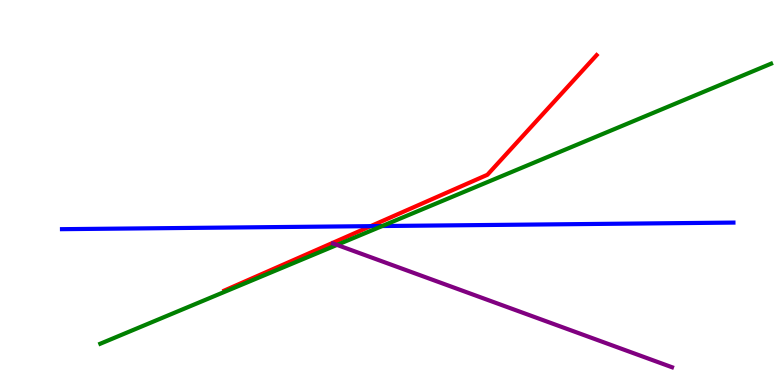[{'lines': ['blue', 'red'], 'intersections': [{'x': 4.78, 'y': 4.13}]}, {'lines': ['green', 'red'], 'intersections': []}, {'lines': ['purple', 'red'], 'intersections': []}, {'lines': ['blue', 'green'], 'intersections': [{'x': 4.93, 'y': 4.13}]}, {'lines': ['blue', 'purple'], 'intersections': []}, {'lines': ['green', 'purple'], 'intersections': [{'x': 4.35, 'y': 3.64}]}]